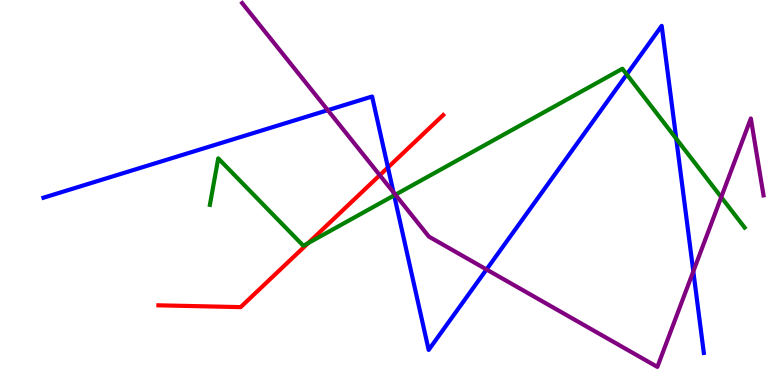[{'lines': ['blue', 'red'], 'intersections': [{'x': 5.01, 'y': 5.65}]}, {'lines': ['green', 'red'], 'intersections': [{'x': 3.98, 'y': 3.68}]}, {'lines': ['purple', 'red'], 'intersections': [{'x': 4.9, 'y': 5.45}]}, {'lines': ['blue', 'green'], 'intersections': [{'x': 5.09, 'y': 4.92}, {'x': 8.09, 'y': 8.07}, {'x': 8.73, 'y': 6.4}]}, {'lines': ['blue', 'purple'], 'intersections': [{'x': 4.23, 'y': 7.14}, {'x': 5.08, 'y': 5.0}, {'x': 6.28, 'y': 3.0}, {'x': 8.95, 'y': 2.95}]}, {'lines': ['green', 'purple'], 'intersections': [{'x': 5.1, 'y': 4.94}, {'x': 9.31, 'y': 4.88}]}]